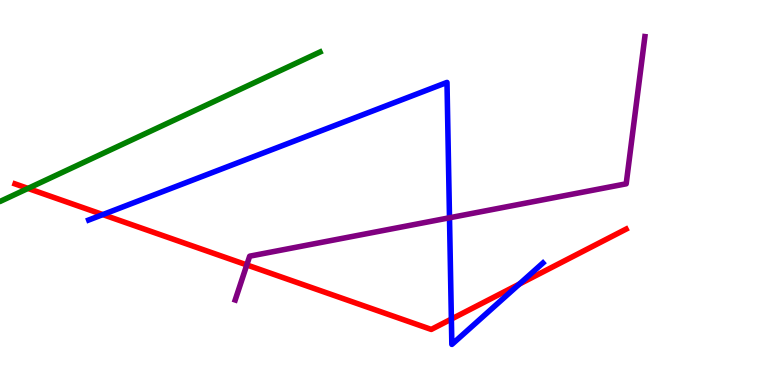[{'lines': ['blue', 'red'], 'intersections': [{'x': 1.33, 'y': 4.43}, {'x': 5.82, 'y': 1.71}, {'x': 6.7, 'y': 2.62}]}, {'lines': ['green', 'red'], 'intersections': [{'x': 0.361, 'y': 5.11}]}, {'lines': ['purple', 'red'], 'intersections': [{'x': 3.18, 'y': 3.12}]}, {'lines': ['blue', 'green'], 'intersections': []}, {'lines': ['blue', 'purple'], 'intersections': [{'x': 5.8, 'y': 4.34}]}, {'lines': ['green', 'purple'], 'intersections': []}]